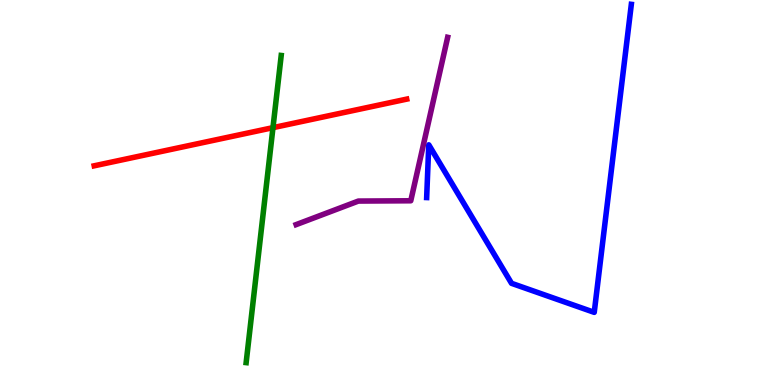[{'lines': ['blue', 'red'], 'intersections': []}, {'lines': ['green', 'red'], 'intersections': [{'x': 3.52, 'y': 6.68}]}, {'lines': ['purple', 'red'], 'intersections': []}, {'lines': ['blue', 'green'], 'intersections': []}, {'lines': ['blue', 'purple'], 'intersections': []}, {'lines': ['green', 'purple'], 'intersections': []}]